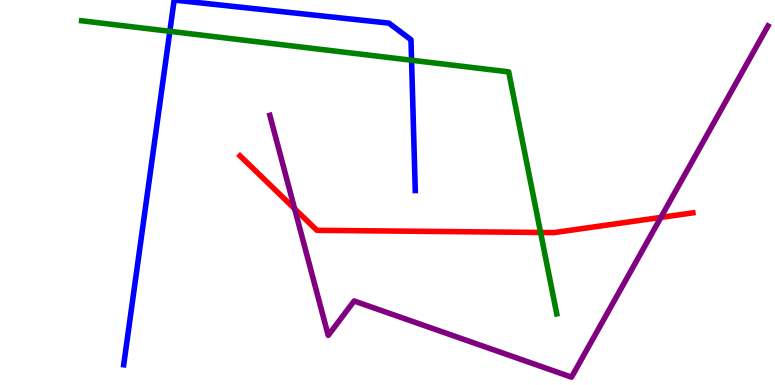[{'lines': ['blue', 'red'], 'intersections': []}, {'lines': ['green', 'red'], 'intersections': [{'x': 6.98, 'y': 3.96}]}, {'lines': ['purple', 'red'], 'intersections': [{'x': 3.8, 'y': 4.58}, {'x': 8.53, 'y': 4.35}]}, {'lines': ['blue', 'green'], 'intersections': [{'x': 2.19, 'y': 9.19}, {'x': 5.31, 'y': 8.44}]}, {'lines': ['blue', 'purple'], 'intersections': []}, {'lines': ['green', 'purple'], 'intersections': []}]